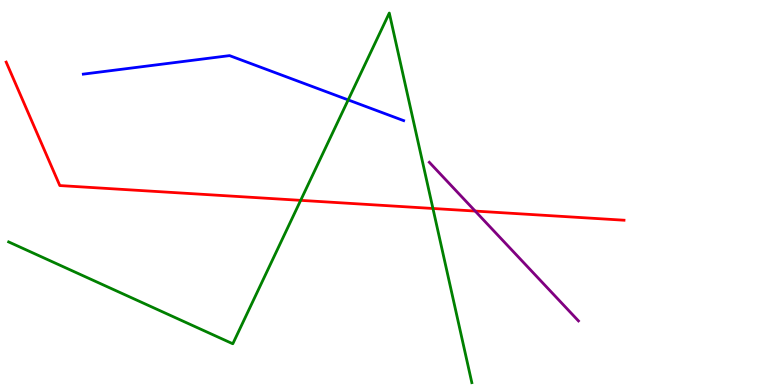[{'lines': ['blue', 'red'], 'intersections': []}, {'lines': ['green', 'red'], 'intersections': [{'x': 3.88, 'y': 4.8}, {'x': 5.59, 'y': 4.59}]}, {'lines': ['purple', 'red'], 'intersections': [{'x': 6.13, 'y': 4.52}]}, {'lines': ['blue', 'green'], 'intersections': [{'x': 4.49, 'y': 7.4}]}, {'lines': ['blue', 'purple'], 'intersections': []}, {'lines': ['green', 'purple'], 'intersections': []}]